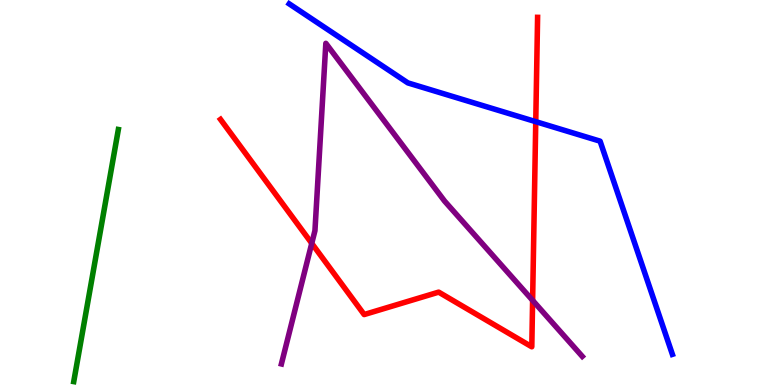[{'lines': ['blue', 'red'], 'intersections': [{'x': 6.91, 'y': 6.84}]}, {'lines': ['green', 'red'], 'intersections': []}, {'lines': ['purple', 'red'], 'intersections': [{'x': 4.02, 'y': 3.68}, {'x': 6.87, 'y': 2.2}]}, {'lines': ['blue', 'green'], 'intersections': []}, {'lines': ['blue', 'purple'], 'intersections': []}, {'lines': ['green', 'purple'], 'intersections': []}]